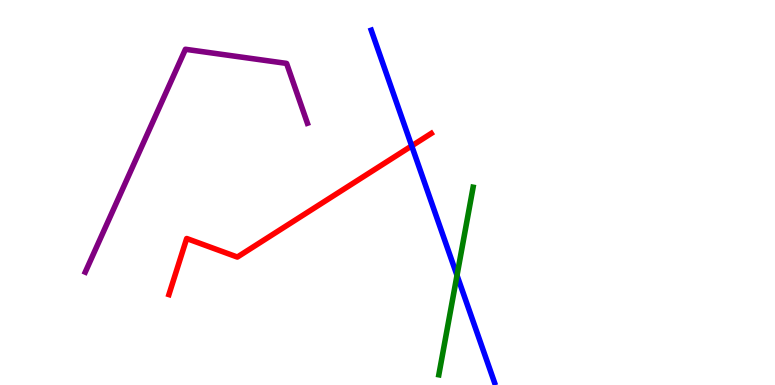[{'lines': ['blue', 'red'], 'intersections': [{'x': 5.31, 'y': 6.21}]}, {'lines': ['green', 'red'], 'intersections': []}, {'lines': ['purple', 'red'], 'intersections': []}, {'lines': ['blue', 'green'], 'intersections': [{'x': 5.9, 'y': 2.85}]}, {'lines': ['blue', 'purple'], 'intersections': []}, {'lines': ['green', 'purple'], 'intersections': []}]